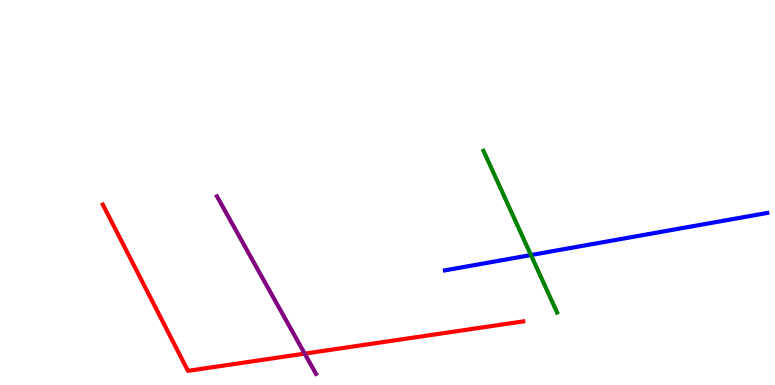[{'lines': ['blue', 'red'], 'intersections': []}, {'lines': ['green', 'red'], 'intersections': []}, {'lines': ['purple', 'red'], 'intersections': [{'x': 3.93, 'y': 0.815}]}, {'lines': ['blue', 'green'], 'intersections': [{'x': 6.85, 'y': 3.38}]}, {'lines': ['blue', 'purple'], 'intersections': []}, {'lines': ['green', 'purple'], 'intersections': []}]